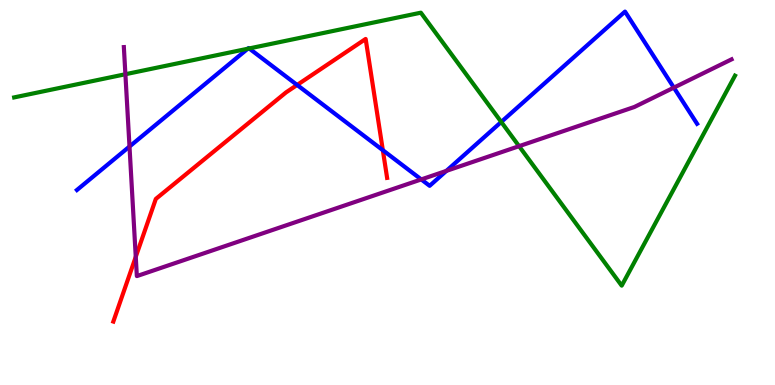[{'lines': ['blue', 'red'], 'intersections': [{'x': 3.83, 'y': 7.79}, {'x': 4.94, 'y': 6.1}]}, {'lines': ['green', 'red'], 'intersections': []}, {'lines': ['purple', 'red'], 'intersections': [{'x': 1.75, 'y': 3.33}]}, {'lines': ['blue', 'green'], 'intersections': [{'x': 3.2, 'y': 8.73}, {'x': 3.21, 'y': 8.74}, {'x': 6.47, 'y': 6.83}]}, {'lines': ['blue', 'purple'], 'intersections': [{'x': 1.67, 'y': 6.19}, {'x': 5.44, 'y': 5.34}, {'x': 5.76, 'y': 5.56}, {'x': 8.69, 'y': 7.72}]}, {'lines': ['green', 'purple'], 'intersections': [{'x': 1.62, 'y': 8.07}, {'x': 6.7, 'y': 6.2}]}]